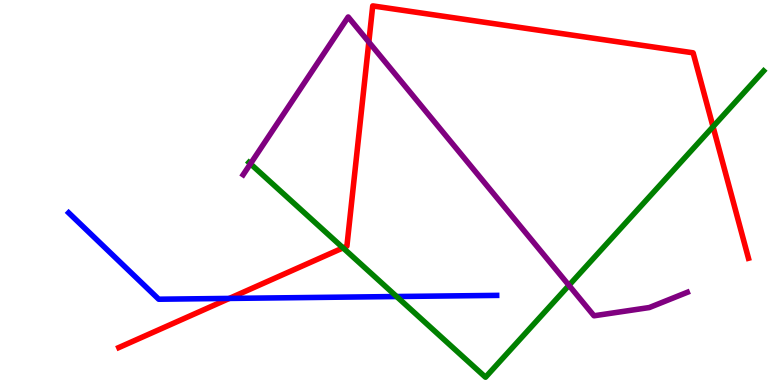[{'lines': ['blue', 'red'], 'intersections': [{'x': 2.96, 'y': 2.25}]}, {'lines': ['green', 'red'], 'intersections': [{'x': 4.43, 'y': 3.56}, {'x': 9.2, 'y': 6.71}]}, {'lines': ['purple', 'red'], 'intersections': [{'x': 4.76, 'y': 8.91}]}, {'lines': ['blue', 'green'], 'intersections': [{'x': 5.12, 'y': 2.3}]}, {'lines': ['blue', 'purple'], 'intersections': []}, {'lines': ['green', 'purple'], 'intersections': [{'x': 3.23, 'y': 5.75}, {'x': 7.34, 'y': 2.59}]}]